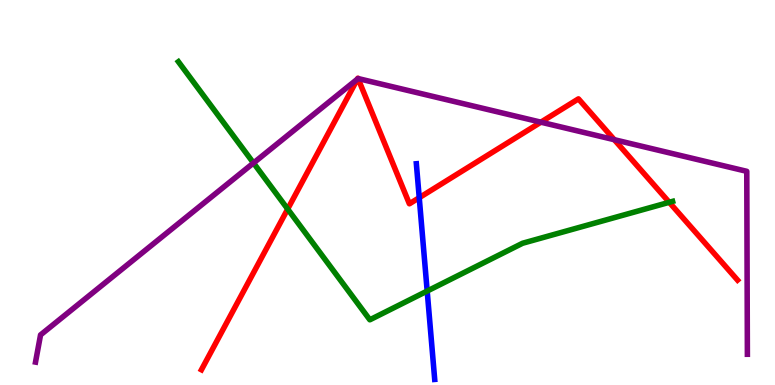[{'lines': ['blue', 'red'], 'intersections': [{'x': 5.41, 'y': 4.87}]}, {'lines': ['green', 'red'], 'intersections': [{'x': 3.71, 'y': 4.57}, {'x': 8.64, 'y': 4.75}]}, {'lines': ['purple', 'red'], 'intersections': [{'x': 4.61, 'y': 7.95}, {'x': 4.62, 'y': 7.96}, {'x': 6.98, 'y': 6.83}, {'x': 7.93, 'y': 6.37}]}, {'lines': ['blue', 'green'], 'intersections': [{'x': 5.51, 'y': 2.44}]}, {'lines': ['blue', 'purple'], 'intersections': []}, {'lines': ['green', 'purple'], 'intersections': [{'x': 3.27, 'y': 5.77}]}]